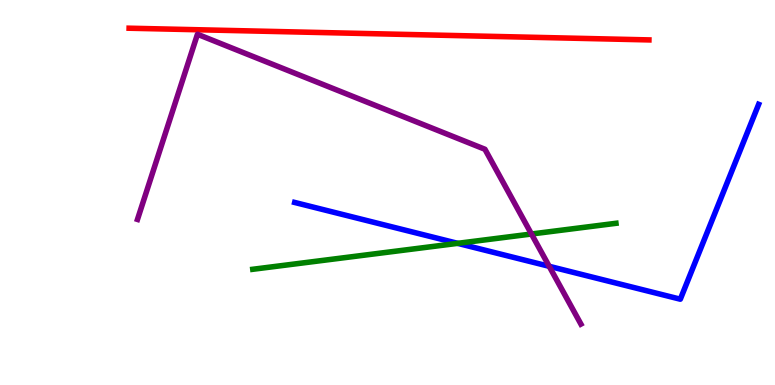[{'lines': ['blue', 'red'], 'intersections': []}, {'lines': ['green', 'red'], 'intersections': []}, {'lines': ['purple', 'red'], 'intersections': []}, {'lines': ['blue', 'green'], 'intersections': [{'x': 5.91, 'y': 3.68}]}, {'lines': ['blue', 'purple'], 'intersections': [{'x': 7.09, 'y': 3.08}]}, {'lines': ['green', 'purple'], 'intersections': [{'x': 6.86, 'y': 3.92}]}]